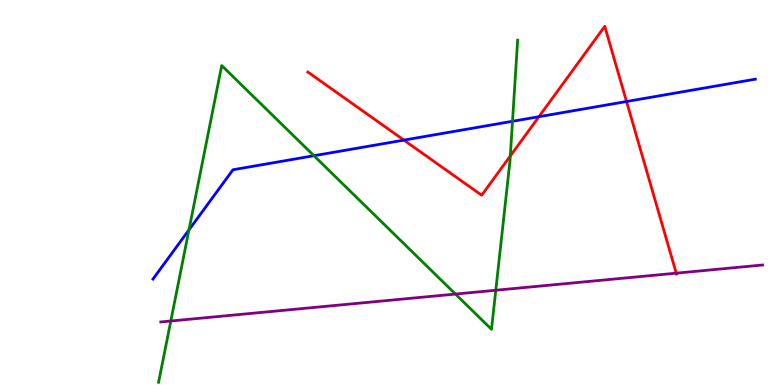[{'lines': ['blue', 'red'], 'intersections': [{'x': 5.21, 'y': 6.36}, {'x': 6.95, 'y': 6.97}, {'x': 8.08, 'y': 7.36}]}, {'lines': ['green', 'red'], 'intersections': [{'x': 6.58, 'y': 5.95}]}, {'lines': ['purple', 'red'], 'intersections': [{'x': 8.73, 'y': 2.9}]}, {'lines': ['blue', 'green'], 'intersections': [{'x': 2.44, 'y': 4.03}, {'x': 4.05, 'y': 5.96}, {'x': 6.61, 'y': 6.85}]}, {'lines': ['blue', 'purple'], 'intersections': []}, {'lines': ['green', 'purple'], 'intersections': [{'x': 2.2, 'y': 1.66}, {'x': 5.88, 'y': 2.36}, {'x': 6.4, 'y': 2.46}]}]